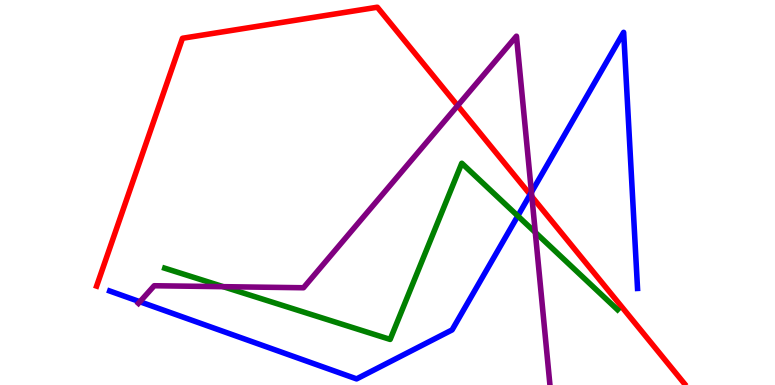[{'lines': ['blue', 'red'], 'intersections': [{'x': 6.84, 'y': 4.95}]}, {'lines': ['green', 'red'], 'intersections': []}, {'lines': ['purple', 'red'], 'intersections': [{'x': 5.9, 'y': 7.26}, {'x': 6.86, 'y': 4.89}]}, {'lines': ['blue', 'green'], 'intersections': [{'x': 6.68, 'y': 4.39}]}, {'lines': ['blue', 'purple'], 'intersections': [{'x': 1.81, 'y': 2.16}, {'x': 6.86, 'y': 5.01}]}, {'lines': ['green', 'purple'], 'intersections': [{'x': 2.88, 'y': 2.55}, {'x': 6.91, 'y': 3.96}]}]